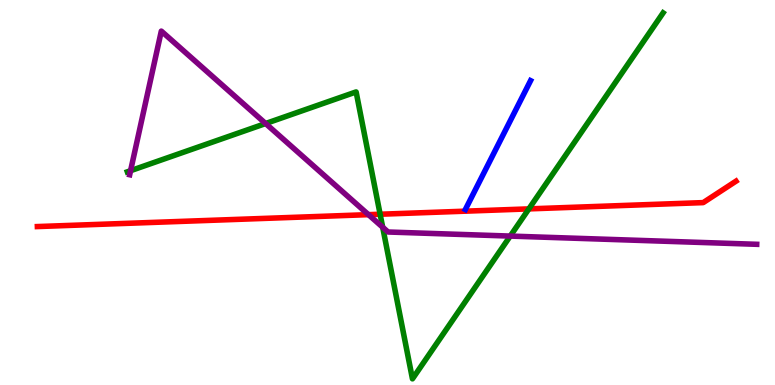[{'lines': ['blue', 'red'], 'intersections': []}, {'lines': ['green', 'red'], 'intersections': [{'x': 4.9, 'y': 4.44}, {'x': 6.82, 'y': 4.57}]}, {'lines': ['purple', 'red'], 'intersections': [{'x': 4.75, 'y': 4.42}]}, {'lines': ['blue', 'green'], 'intersections': []}, {'lines': ['blue', 'purple'], 'intersections': []}, {'lines': ['green', 'purple'], 'intersections': [{'x': 1.68, 'y': 5.57}, {'x': 3.43, 'y': 6.79}, {'x': 4.94, 'y': 4.1}, {'x': 6.58, 'y': 3.87}]}]